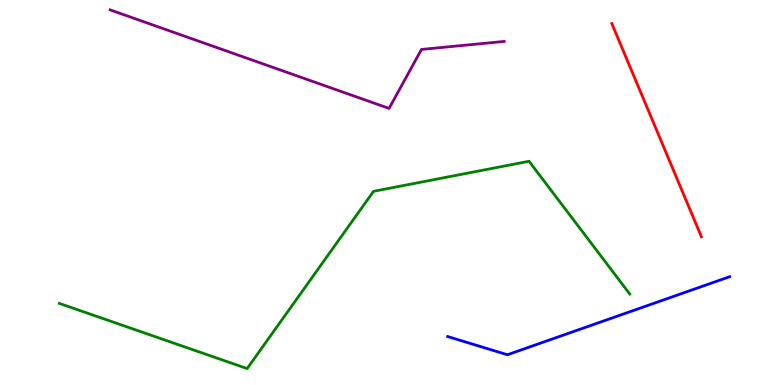[{'lines': ['blue', 'red'], 'intersections': []}, {'lines': ['green', 'red'], 'intersections': []}, {'lines': ['purple', 'red'], 'intersections': []}, {'lines': ['blue', 'green'], 'intersections': []}, {'lines': ['blue', 'purple'], 'intersections': []}, {'lines': ['green', 'purple'], 'intersections': []}]